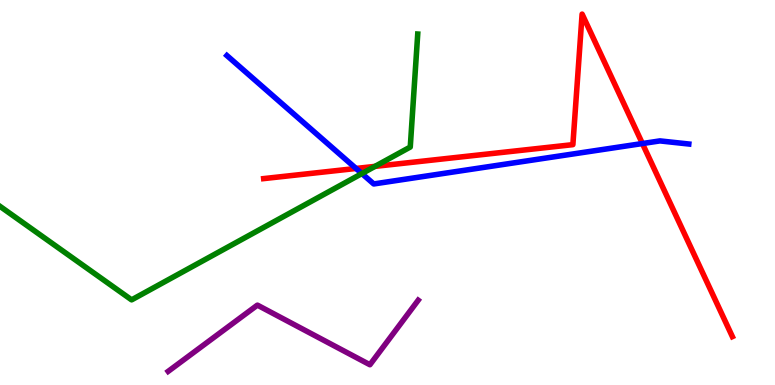[{'lines': ['blue', 'red'], 'intersections': [{'x': 4.59, 'y': 5.62}, {'x': 8.29, 'y': 6.27}]}, {'lines': ['green', 'red'], 'intersections': [{'x': 4.84, 'y': 5.68}]}, {'lines': ['purple', 'red'], 'intersections': []}, {'lines': ['blue', 'green'], 'intersections': [{'x': 4.67, 'y': 5.49}]}, {'lines': ['blue', 'purple'], 'intersections': []}, {'lines': ['green', 'purple'], 'intersections': []}]